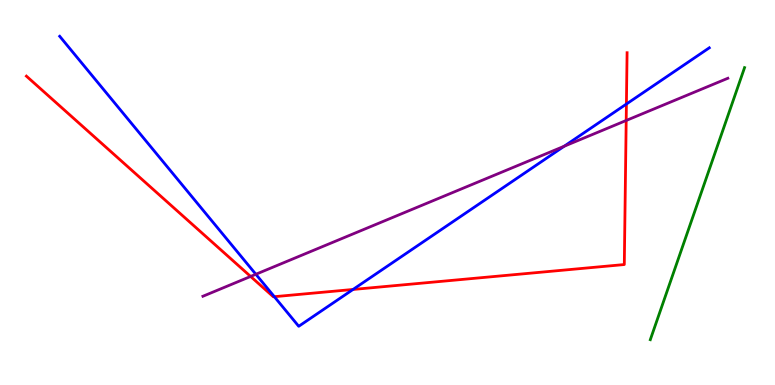[{'lines': ['blue', 'red'], 'intersections': [{'x': 3.54, 'y': 2.29}, {'x': 4.56, 'y': 2.48}, {'x': 8.08, 'y': 7.3}]}, {'lines': ['green', 'red'], 'intersections': []}, {'lines': ['purple', 'red'], 'intersections': [{'x': 3.23, 'y': 2.82}, {'x': 8.08, 'y': 6.87}]}, {'lines': ['blue', 'green'], 'intersections': []}, {'lines': ['blue', 'purple'], 'intersections': [{'x': 3.3, 'y': 2.88}, {'x': 7.28, 'y': 6.2}]}, {'lines': ['green', 'purple'], 'intersections': []}]